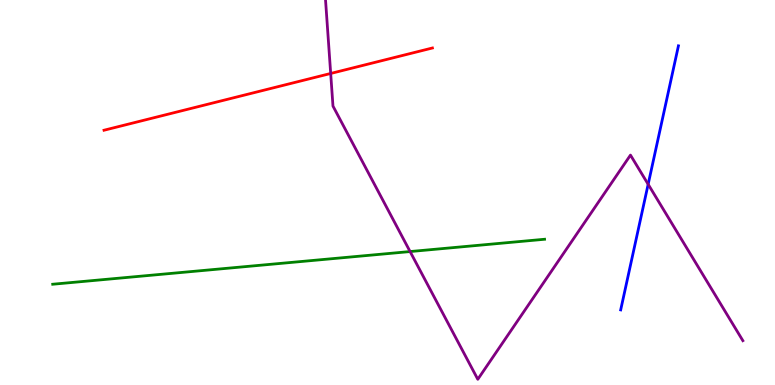[{'lines': ['blue', 'red'], 'intersections': []}, {'lines': ['green', 'red'], 'intersections': []}, {'lines': ['purple', 'red'], 'intersections': [{'x': 4.27, 'y': 8.09}]}, {'lines': ['blue', 'green'], 'intersections': []}, {'lines': ['blue', 'purple'], 'intersections': [{'x': 8.36, 'y': 5.21}]}, {'lines': ['green', 'purple'], 'intersections': [{'x': 5.29, 'y': 3.47}]}]